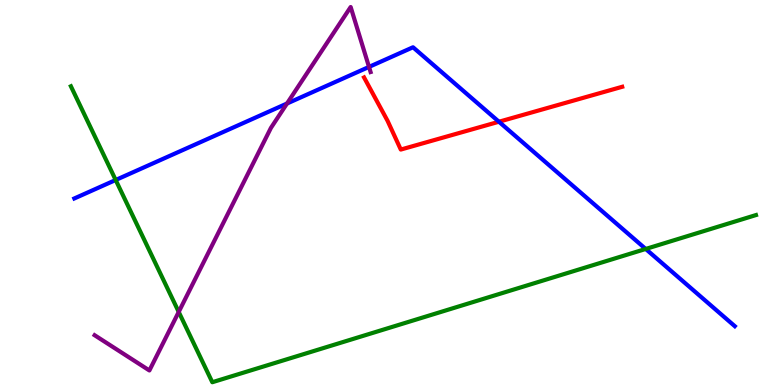[{'lines': ['blue', 'red'], 'intersections': [{'x': 6.44, 'y': 6.84}]}, {'lines': ['green', 'red'], 'intersections': []}, {'lines': ['purple', 'red'], 'intersections': []}, {'lines': ['blue', 'green'], 'intersections': [{'x': 1.49, 'y': 5.32}, {'x': 8.33, 'y': 3.53}]}, {'lines': ['blue', 'purple'], 'intersections': [{'x': 3.7, 'y': 7.31}, {'x': 4.76, 'y': 8.26}]}, {'lines': ['green', 'purple'], 'intersections': [{'x': 2.31, 'y': 1.9}]}]